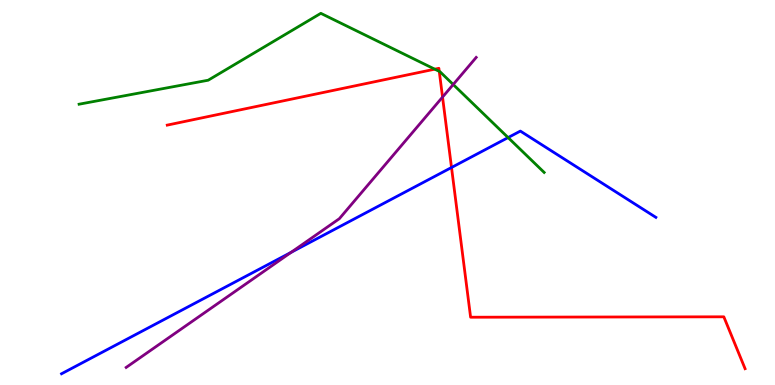[{'lines': ['blue', 'red'], 'intersections': [{'x': 5.83, 'y': 5.65}]}, {'lines': ['green', 'red'], 'intersections': [{'x': 5.61, 'y': 8.2}, {'x': 5.67, 'y': 8.15}]}, {'lines': ['purple', 'red'], 'intersections': [{'x': 5.71, 'y': 7.48}]}, {'lines': ['blue', 'green'], 'intersections': [{'x': 6.56, 'y': 6.43}]}, {'lines': ['blue', 'purple'], 'intersections': [{'x': 3.76, 'y': 3.45}]}, {'lines': ['green', 'purple'], 'intersections': [{'x': 5.85, 'y': 7.8}]}]